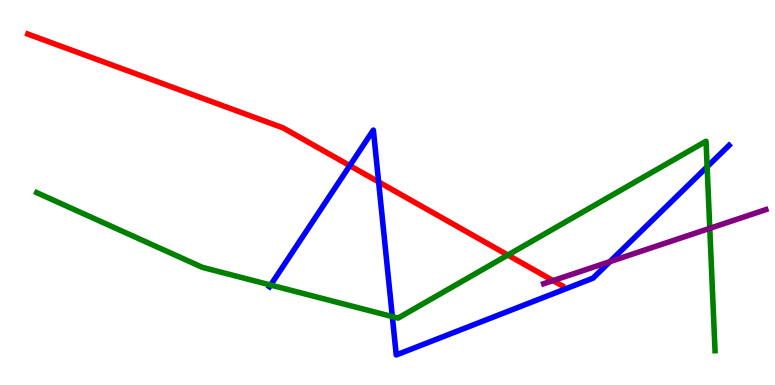[{'lines': ['blue', 'red'], 'intersections': [{'x': 4.51, 'y': 5.7}, {'x': 4.89, 'y': 5.27}]}, {'lines': ['green', 'red'], 'intersections': [{'x': 6.55, 'y': 3.38}]}, {'lines': ['purple', 'red'], 'intersections': [{'x': 7.14, 'y': 2.71}]}, {'lines': ['blue', 'green'], 'intersections': [{'x': 3.49, 'y': 2.6}, {'x': 5.06, 'y': 1.78}, {'x': 9.12, 'y': 5.67}]}, {'lines': ['blue', 'purple'], 'intersections': [{'x': 7.87, 'y': 3.2}]}, {'lines': ['green', 'purple'], 'intersections': [{'x': 9.16, 'y': 4.07}]}]